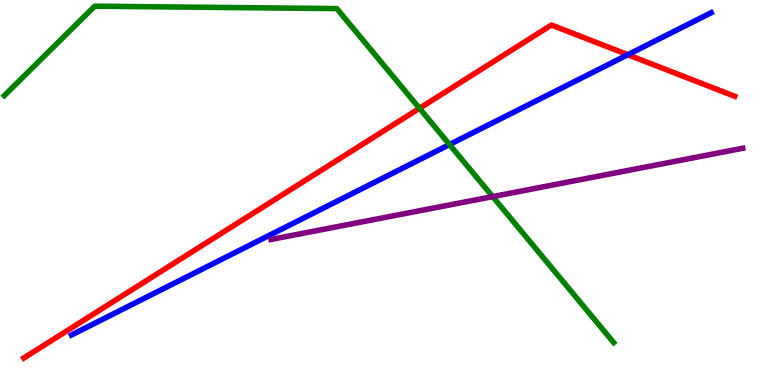[{'lines': ['blue', 'red'], 'intersections': [{'x': 8.1, 'y': 8.58}]}, {'lines': ['green', 'red'], 'intersections': [{'x': 5.41, 'y': 7.19}]}, {'lines': ['purple', 'red'], 'intersections': []}, {'lines': ['blue', 'green'], 'intersections': [{'x': 5.8, 'y': 6.25}]}, {'lines': ['blue', 'purple'], 'intersections': []}, {'lines': ['green', 'purple'], 'intersections': [{'x': 6.36, 'y': 4.89}]}]